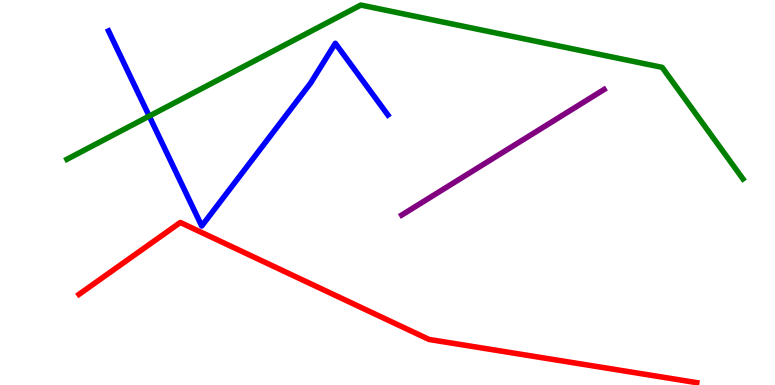[{'lines': ['blue', 'red'], 'intersections': []}, {'lines': ['green', 'red'], 'intersections': []}, {'lines': ['purple', 'red'], 'intersections': []}, {'lines': ['blue', 'green'], 'intersections': [{'x': 1.93, 'y': 6.98}]}, {'lines': ['blue', 'purple'], 'intersections': []}, {'lines': ['green', 'purple'], 'intersections': []}]